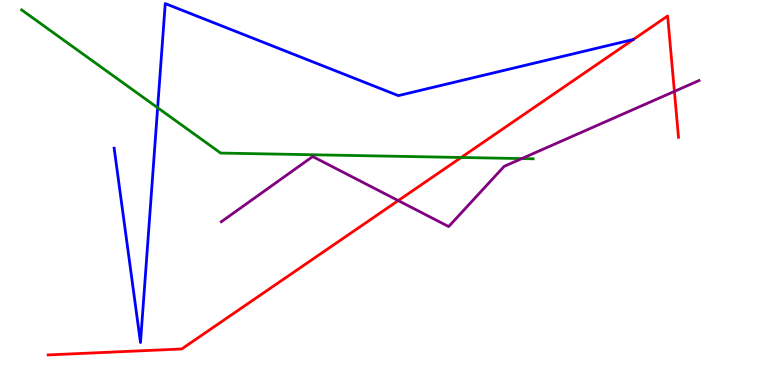[{'lines': ['blue', 'red'], 'intersections': []}, {'lines': ['green', 'red'], 'intersections': [{'x': 5.95, 'y': 5.91}]}, {'lines': ['purple', 'red'], 'intersections': [{'x': 5.14, 'y': 4.79}, {'x': 8.7, 'y': 7.63}]}, {'lines': ['blue', 'green'], 'intersections': [{'x': 2.03, 'y': 7.2}]}, {'lines': ['blue', 'purple'], 'intersections': []}, {'lines': ['green', 'purple'], 'intersections': [{'x': 6.73, 'y': 5.88}]}]